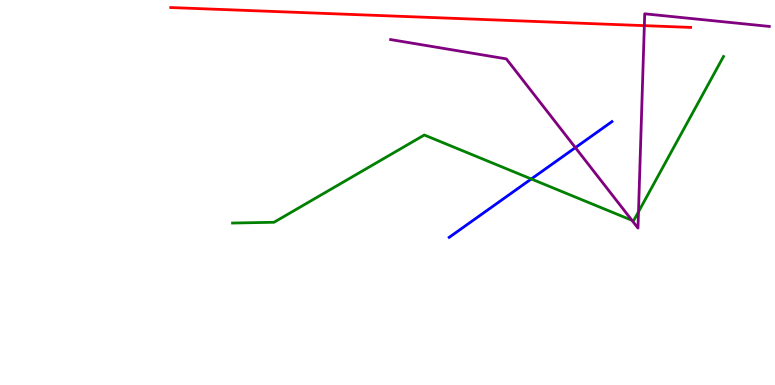[{'lines': ['blue', 'red'], 'intersections': []}, {'lines': ['green', 'red'], 'intersections': []}, {'lines': ['purple', 'red'], 'intersections': [{'x': 8.31, 'y': 9.33}]}, {'lines': ['blue', 'green'], 'intersections': [{'x': 6.86, 'y': 5.35}]}, {'lines': ['blue', 'purple'], 'intersections': [{'x': 7.42, 'y': 6.17}]}, {'lines': ['green', 'purple'], 'intersections': [{'x': 8.15, 'y': 4.28}, {'x': 8.24, 'y': 4.5}]}]